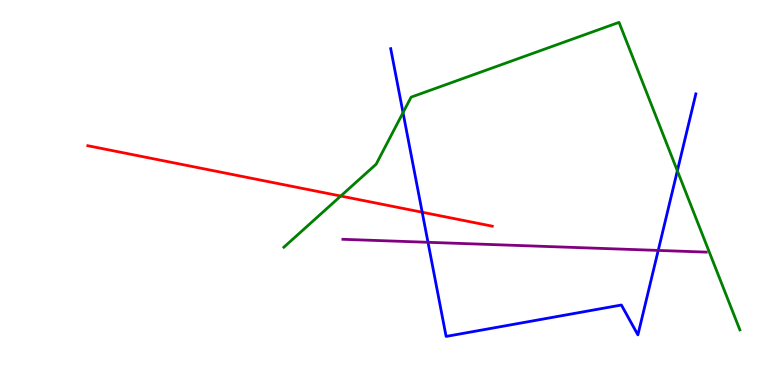[{'lines': ['blue', 'red'], 'intersections': [{'x': 5.45, 'y': 4.49}]}, {'lines': ['green', 'red'], 'intersections': [{'x': 4.4, 'y': 4.91}]}, {'lines': ['purple', 'red'], 'intersections': []}, {'lines': ['blue', 'green'], 'intersections': [{'x': 5.2, 'y': 7.07}, {'x': 8.74, 'y': 5.56}]}, {'lines': ['blue', 'purple'], 'intersections': [{'x': 5.52, 'y': 3.71}, {'x': 8.49, 'y': 3.5}]}, {'lines': ['green', 'purple'], 'intersections': []}]